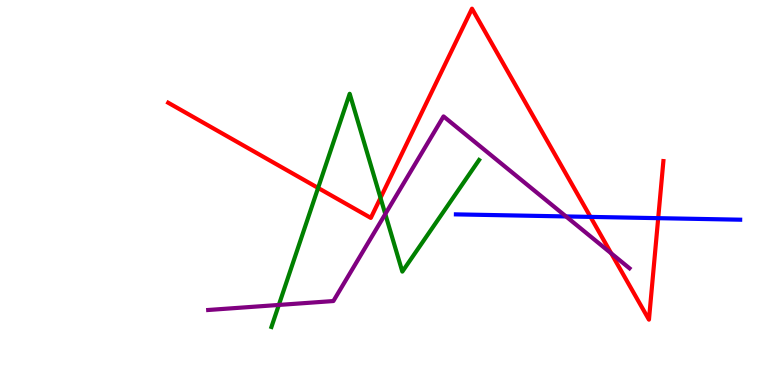[{'lines': ['blue', 'red'], 'intersections': [{'x': 7.62, 'y': 4.37}, {'x': 8.49, 'y': 4.33}]}, {'lines': ['green', 'red'], 'intersections': [{'x': 4.1, 'y': 5.12}, {'x': 4.91, 'y': 4.86}]}, {'lines': ['purple', 'red'], 'intersections': [{'x': 7.89, 'y': 3.42}]}, {'lines': ['blue', 'green'], 'intersections': []}, {'lines': ['blue', 'purple'], 'intersections': [{'x': 7.3, 'y': 4.38}]}, {'lines': ['green', 'purple'], 'intersections': [{'x': 3.6, 'y': 2.08}, {'x': 4.97, 'y': 4.44}]}]